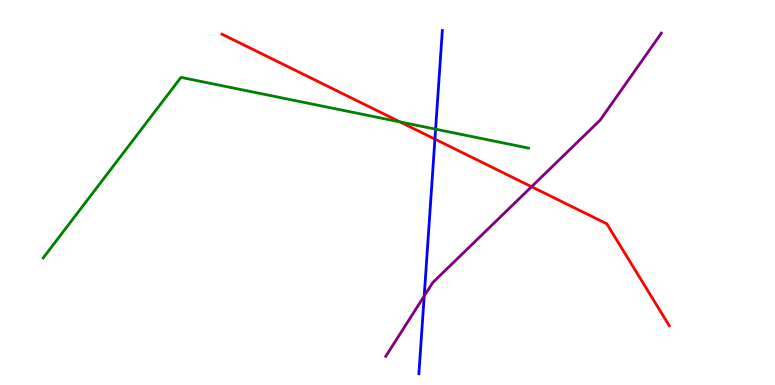[{'lines': ['blue', 'red'], 'intersections': [{'x': 5.61, 'y': 6.39}]}, {'lines': ['green', 'red'], 'intersections': [{'x': 5.16, 'y': 6.83}]}, {'lines': ['purple', 'red'], 'intersections': [{'x': 6.86, 'y': 5.15}]}, {'lines': ['blue', 'green'], 'intersections': [{'x': 5.62, 'y': 6.64}]}, {'lines': ['blue', 'purple'], 'intersections': [{'x': 5.47, 'y': 2.31}]}, {'lines': ['green', 'purple'], 'intersections': []}]